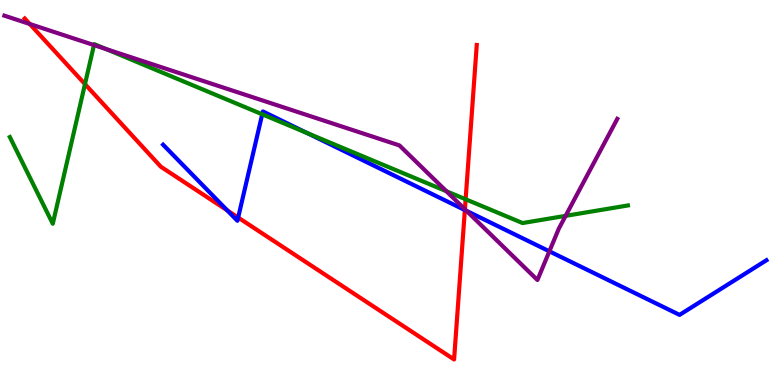[{'lines': ['blue', 'red'], 'intersections': [{'x': 2.93, 'y': 4.54}, {'x': 3.07, 'y': 4.35}, {'x': 6.0, 'y': 4.54}]}, {'lines': ['green', 'red'], 'intersections': [{'x': 1.1, 'y': 7.82}, {'x': 6.01, 'y': 4.82}]}, {'lines': ['purple', 'red'], 'intersections': [{'x': 0.384, 'y': 9.38}, {'x': 6.0, 'y': 4.56}]}, {'lines': ['blue', 'green'], 'intersections': [{'x': 3.38, 'y': 7.03}, {'x': 3.97, 'y': 6.54}]}, {'lines': ['blue', 'purple'], 'intersections': [{'x': 6.02, 'y': 4.52}, {'x': 7.09, 'y': 3.47}]}, {'lines': ['green', 'purple'], 'intersections': [{'x': 1.21, 'y': 8.83}, {'x': 1.37, 'y': 8.73}, {'x': 5.76, 'y': 5.03}, {'x': 7.3, 'y': 4.39}]}]